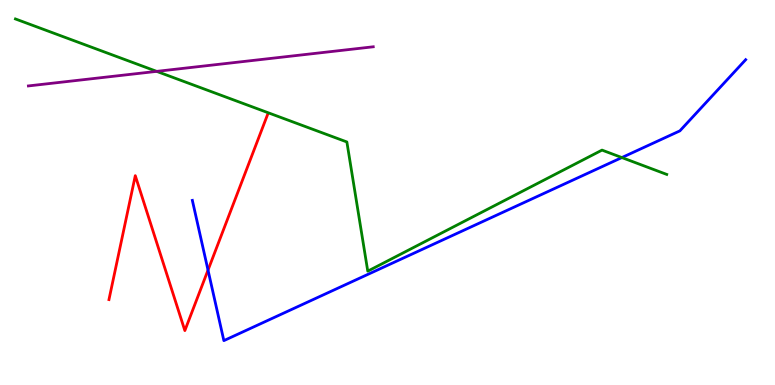[{'lines': ['blue', 'red'], 'intersections': [{'x': 2.68, 'y': 2.98}]}, {'lines': ['green', 'red'], 'intersections': []}, {'lines': ['purple', 'red'], 'intersections': []}, {'lines': ['blue', 'green'], 'intersections': [{'x': 8.02, 'y': 5.91}]}, {'lines': ['blue', 'purple'], 'intersections': []}, {'lines': ['green', 'purple'], 'intersections': [{'x': 2.02, 'y': 8.15}]}]